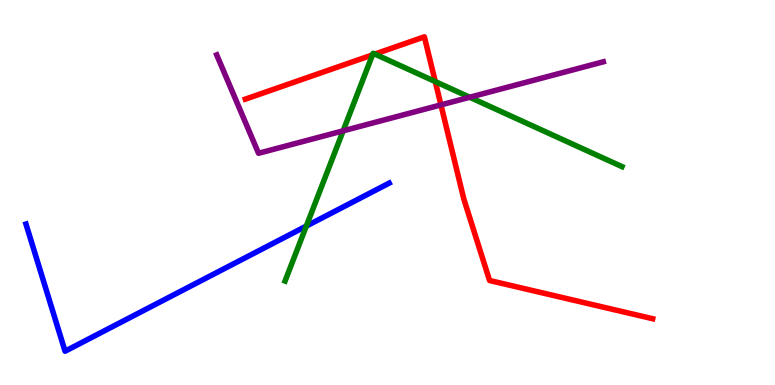[{'lines': ['blue', 'red'], 'intersections': []}, {'lines': ['green', 'red'], 'intersections': [{'x': 4.81, 'y': 8.57}, {'x': 4.84, 'y': 8.6}, {'x': 5.62, 'y': 7.88}]}, {'lines': ['purple', 'red'], 'intersections': [{'x': 5.69, 'y': 7.28}]}, {'lines': ['blue', 'green'], 'intersections': [{'x': 3.95, 'y': 4.13}]}, {'lines': ['blue', 'purple'], 'intersections': []}, {'lines': ['green', 'purple'], 'intersections': [{'x': 4.43, 'y': 6.6}, {'x': 6.06, 'y': 7.47}]}]